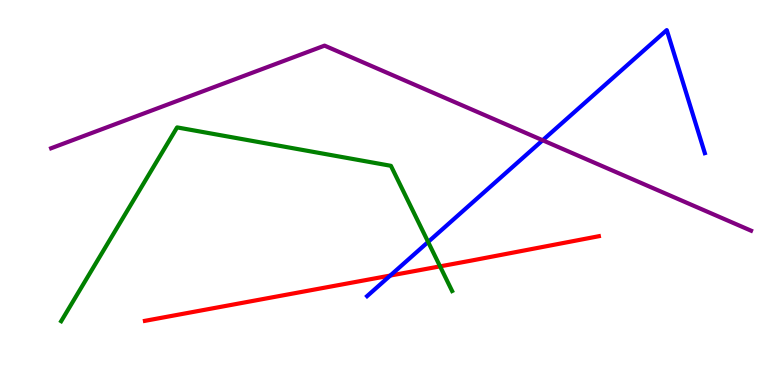[{'lines': ['blue', 'red'], 'intersections': [{'x': 5.04, 'y': 2.84}]}, {'lines': ['green', 'red'], 'intersections': [{'x': 5.68, 'y': 3.08}]}, {'lines': ['purple', 'red'], 'intersections': []}, {'lines': ['blue', 'green'], 'intersections': [{'x': 5.52, 'y': 3.72}]}, {'lines': ['blue', 'purple'], 'intersections': [{'x': 7.0, 'y': 6.36}]}, {'lines': ['green', 'purple'], 'intersections': []}]